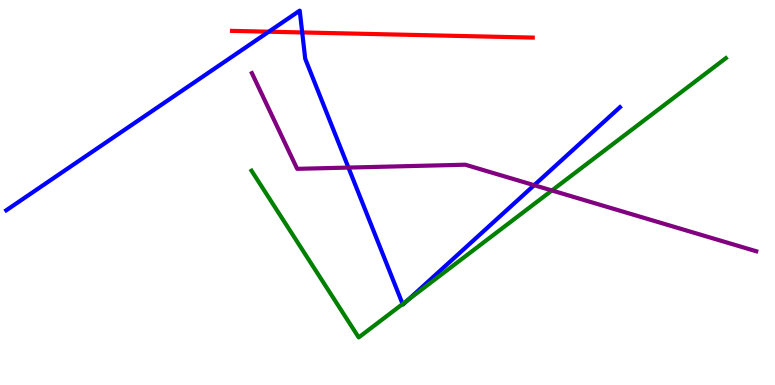[{'lines': ['blue', 'red'], 'intersections': [{'x': 3.47, 'y': 9.18}, {'x': 3.9, 'y': 9.16}]}, {'lines': ['green', 'red'], 'intersections': []}, {'lines': ['purple', 'red'], 'intersections': []}, {'lines': ['blue', 'green'], 'intersections': [{'x': 5.2, 'y': 2.1}, {'x': 5.26, 'y': 2.21}]}, {'lines': ['blue', 'purple'], 'intersections': [{'x': 4.5, 'y': 5.65}, {'x': 6.89, 'y': 5.19}]}, {'lines': ['green', 'purple'], 'intersections': [{'x': 7.12, 'y': 5.05}]}]